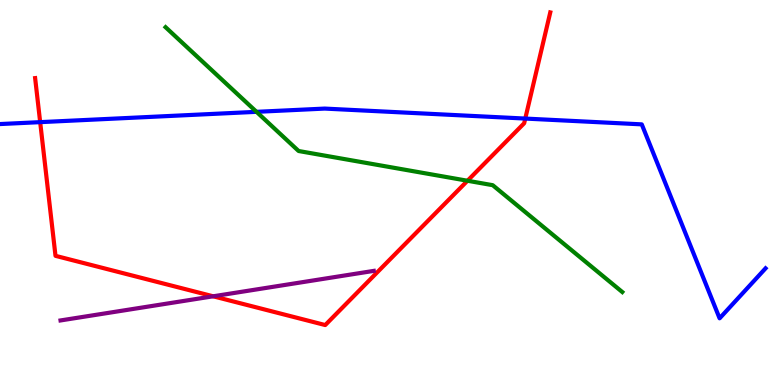[{'lines': ['blue', 'red'], 'intersections': [{'x': 0.518, 'y': 6.83}, {'x': 6.78, 'y': 6.92}]}, {'lines': ['green', 'red'], 'intersections': [{'x': 6.03, 'y': 5.31}]}, {'lines': ['purple', 'red'], 'intersections': [{'x': 2.75, 'y': 2.3}]}, {'lines': ['blue', 'green'], 'intersections': [{'x': 3.31, 'y': 7.1}]}, {'lines': ['blue', 'purple'], 'intersections': []}, {'lines': ['green', 'purple'], 'intersections': []}]